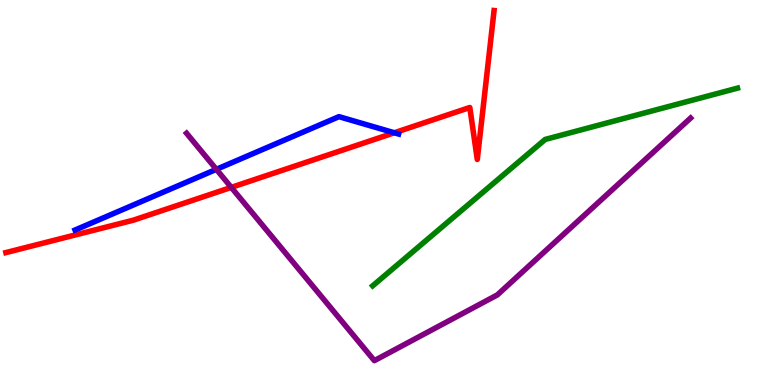[{'lines': ['blue', 'red'], 'intersections': [{'x': 5.09, 'y': 6.55}]}, {'lines': ['green', 'red'], 'intersections': []}, {'lines': ['purple', 'red'], 'intersections': [{'x': 2.98, 'y': 5.13}]}, {'lines': ['blue', 'green'], 'intersections': []}, {'lines': ['blue', 'purple'], 'intersections': [{'x': 2.79, 'y': 5.6}]}, {'lines': ['green', 'purple'], 'intersections': []}]